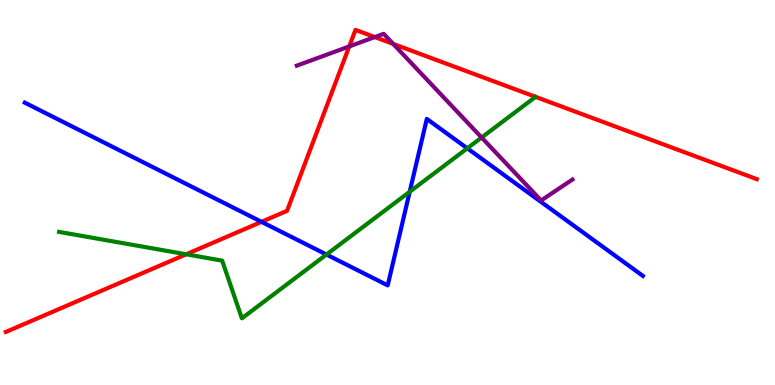[{'lines': ['blue', 'red'], 'intersections': [{'x': 3.37, 'y': 4.24}]}, {'lines': ['green', 'red'], 'intersections': [{'x': 2.4, 'y': 3.39}]}, {'lines': ['purple', 'red'], 'intersections': [{'x': 4.51, 'y': 8.79}, {'x': 4.84, 'y': 9.04}, {'x': 5.07, 'y': 8.86}]}, {'lines': ['blue', 'green'], 'intersections': [{'x': 4.21, 'y': 3.39}, {'x': 5.29, 'y': 5.02}, {'x': 6.03, 'y': 6.15}]}, {'lines': ['blue', 'purple'], 'intersections': []}, {'lines': ['green', 'purple'], 'intersections': [{'x': 6.21, 'y': 6.43}]}]